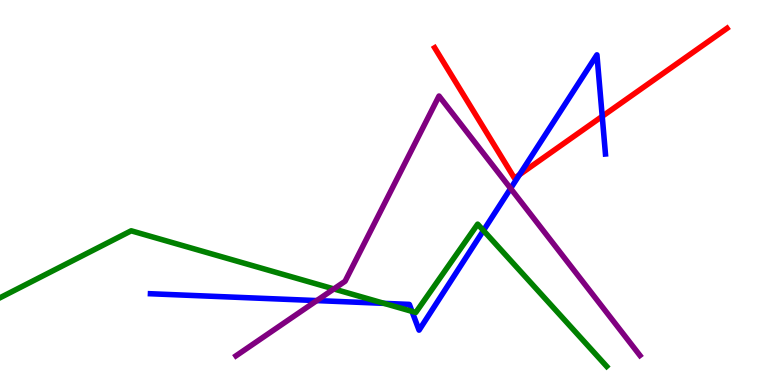[{'lines': ['blue', 'red'], 'intersections': [{'x': 6.7, 'y': 5.46}, {'x': 7.77, 'y': 6.98}]}, {'lines': ['green', 'red'], 'intersections': []}, {'lines': ['purple', 'red'], 'intersections': []}, {'lines': ['blue', 'green'], 'intersections': [{'x': 4.96, 'y': 2.12}, {'x': 5.32, 'y': 1.91}, {'x': 6.24, 'y': 4.01}]}, {'lines': ['blue', 'purple'], 'intersections': [{'x': 4.09, 'y': 2.19}, {'x': 6.59, 'y': 5.1}]}, {'lines': ['green', 'purple'], 'intersections': [{'x': 4.31, 'y': 2.49}]}]